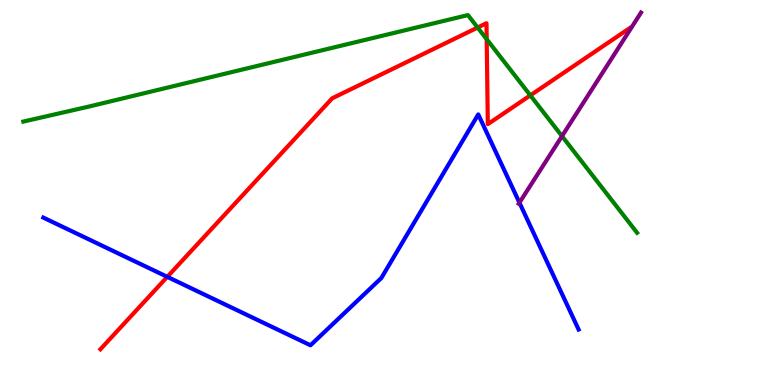[{'lines': ['blue', 'red'], 'intersections': [{'x': 2.16, 'y': 2.81}]}, {'lines': ['green', 'red'], 'intersections': [{'x': 6.16, 'y': 9.28}, {'x': 6.28, 'y': 8.98}, {'x': 6.84, 'y': 7.52}]}, {'lines': ['purple', 'red'], 'intersections': []}, {'lines': ['blue', 'green'], 'intersections': []}, {'lines': ['blue', 'purple'], 'intersections': [{'x': 6.7, 'y': 4.74}]}, {'lines': ['green', 'purple'], 'intersections': [{'x': 7.25, 'y': 6.46}]}]